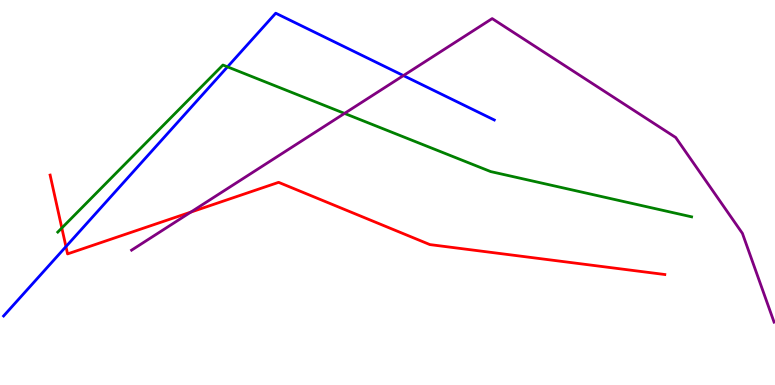[{'lines': ['blue', 'red'], 'intersections': [{'x': 0.851, 'y': 3.59}]}, {'lines': ['green', 'red'], 'intersections': [{'x': 0.798, 'y': 4.08}]}, {'lines': ['purple', 'red'], 'intersections': [{'x': 2.46, 'y': 4.49}]}, {'lines': ['blue', 'green'], 'intersections': [{'x': 2.94, 'y': 8.26}]}, {'lines': ['blue', 'purple'], 'intersections': [{'x': 5.21, 'y': 8.04}]}, {'lines': ['green', 'purple'], 'intersections': [{'x': 4.45, 'y': 7.05}]}]